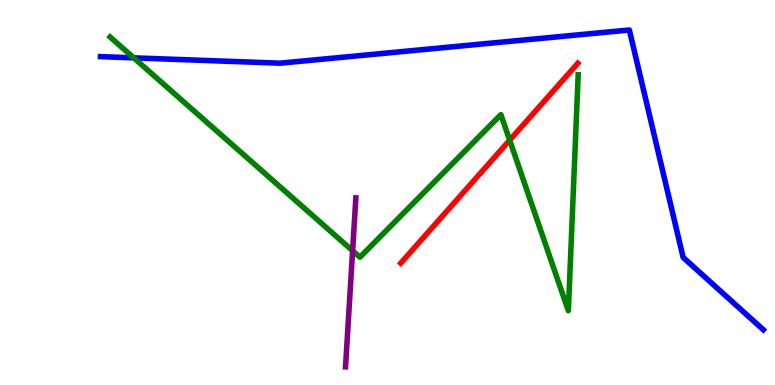[{'lines': ['blue', 'red'], 'intersections': []}, {'lines': ['green', 'red'], 'intersections': [{'x': 6.58, 'y': 6.36}]}, {'lines': ['purple', 'red'], 'intersections': []}, {'lines': ['blue', 'green'], 'intersections': [{'x': 1.73, 'y': 8.5}]}, {'lines': ['blue', 'purple'], 'intersections': []}, {'lines': ['green', 'purple'], 'intersections': [{'x': 4.55, 'y': 3.49}]}]